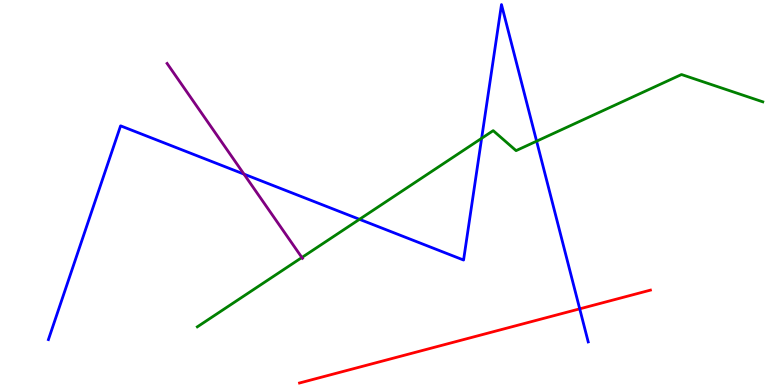[{'lines': ['blue', 'red'], 'intersections': [{'x': 7.48, 'y': 1.98}]}, {'lines': ['green', 'red'], 'intersections': []}, {'lines': ['purple', 'red'], 'intersections': []}, {'lines': ['blue', 'green'], 'intersections': [{'x': 4.64, 'y': 4.3}, {'x': 6.21, 'y': 6.41}, {'x': 6.92, 'y': 6.33}]}, {'lines': ['blue', 'purple'], 'intersections': [{'x': 3.15, 'y': 5.48}]}, {'lines': ['green', 'purple'], 'intersections': [{'x': 3.9, 'y': 3.31}]}]